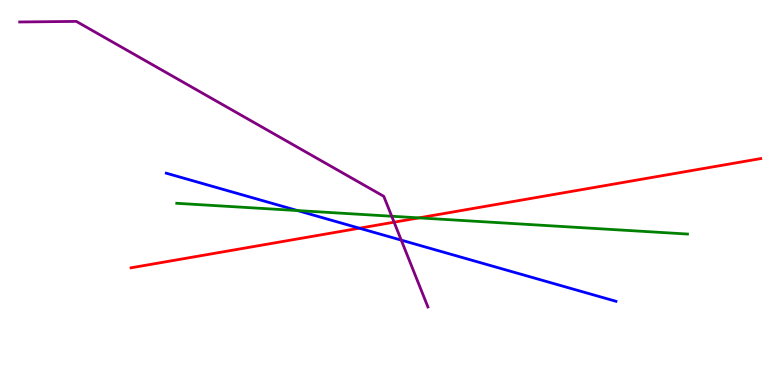[{'lines': ['blue', 'red'], 'intersections': [{'x': 4.64, 'y': 4.07}]}, {'lines': ['green', 'red'], 'intersections': [{'x': 5.41, 'y': 4.34}]}, {'lines': ['purple', 'red'], 'intersections': [{'x': 5.09, 'y': 4.23}]}, {'lines': ['blue', 'green'], 'intersections': [{'x': 3.84, 'y': 4.53}]}, {'lines': ['blue', 'purple'], 'intersections': [{'x': 5.18, 'y': 3.76}]}, {'lines': ['green', 'purple'], 'intersections': [{'x': 5.05, 'y': 4.38}]}]